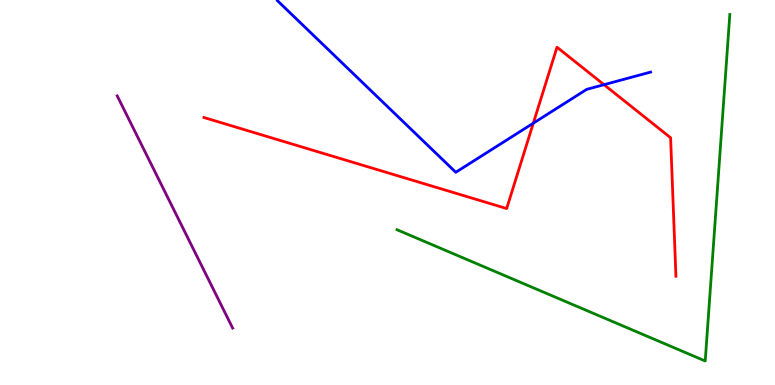[{'lines': ['blue', 'red'], 'intersections': [{'x': 6.88, 'y': 6.8}, {'x': 7.79, 'y': 7.8}]}, {'lines': ['green', 'red'], 'intersections': []}, {'lines': ['purple', 'red'], 'intersections': []}, {'lines': ['blue', 'green'], 'intersections': []}, {'lines': ['blue', 'purple'], 'intersections': []}, {'lines': ['green', 'purple'], 'intersections': []}]